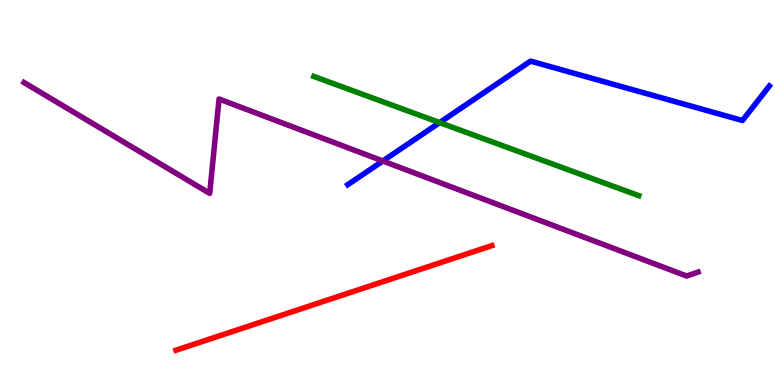[{'lines': ['blue', 'red'], 'intersections': []}, {'lines': ['green', 'red'], 'intersections': []}, {'lines': ['purple', 'red'], 'intersections': []}, {'lines': ['blue', 'green'], 'intersections': [{'x': 5.67, 'y': 6.82}]}, {'lines': ['blue', 'purple'], 'intersections': [{'x': 4.94, 'y': 5.82}]}, {'lines': ['green', 'purple'], 'intersections': []}]